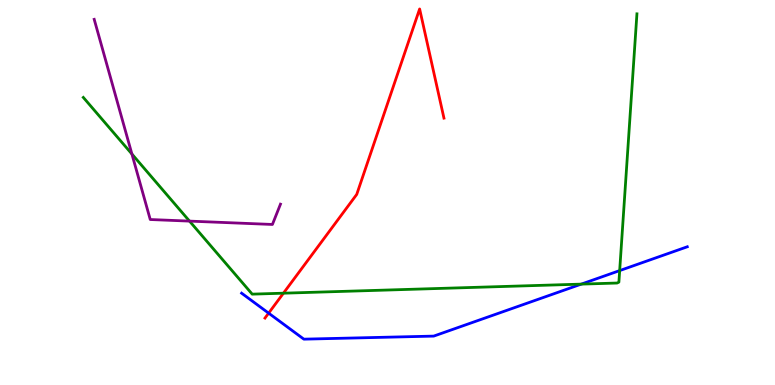[{'lines': ['blue', 'red'], 'intersections': [{'x': 3.47, 'y': 1.87}]}, {'lines': ['green', 'red'], 'intersections': [{'x': 3.66, 'y': 2.38}]}, {'lines': ['purple', 'red'], 'intersections': []}, {'lines': ['blue', 'green'], 'intersections': [{'x': 7.5, 'y': 2.62}, {'x': 8.0, 'y': 2.97}]}, {'lines': ['blue', 'purple'], 'intersections': []}, {'lines': ['green', 'purple'], 'intersections': [{'x': 1.7, 'y': 6.0}, {'x': 2.45, 'y': 4.26}]}]